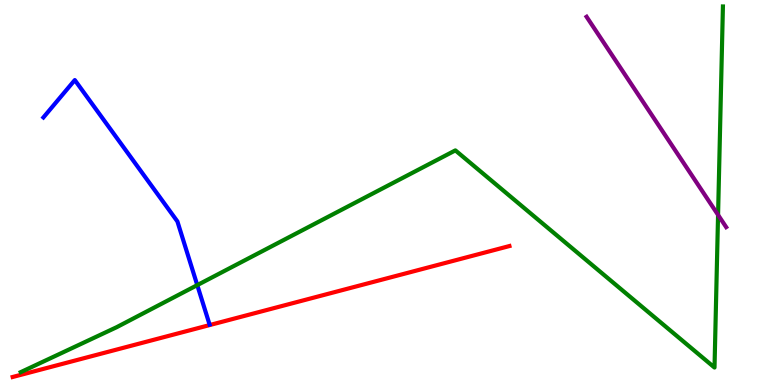[{'lines': ['blue', 'red'], 'intersections': []}, {'lines': ['green', 'red'], 'intersections': []}, {'lines': ['purple', 'red'], 'intersections': []}, {'lines': ['blue', 'green'], 'intersections': [{'x': 2.55, 'y': 2.59}]}, {'lines': ['blue', 'purple'], 'intersections': []}, {'lines': ['green', 'purple'], 'intersections': [{'x': 9.27, 'y': 4.42}]}]